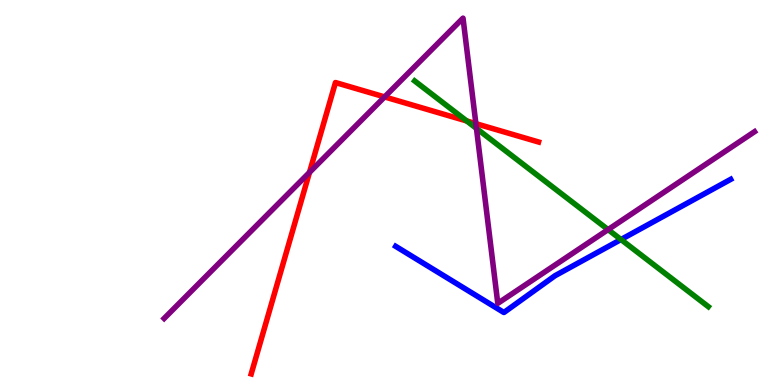[{'lines': ['blue', 'red'], 'intersections': []}, {'lines': ['green', 'red'], 'intersections': [{'x': 6.02, 'y': 6.86}]}, {'lines': ['purple', 'red'], 'intersections': [{'x': 3.99, 'y': 5.52}, {'x': 4.96, 'y': 7.48}, {'x': 6.14, 'y': 6.79}]}, {'lines': ['blue', 'green'], 'intersections': [{'x': 8.01, 'y': 3.78}]}, {'lines': ['blue', 'purple'], 'intersections': []}, {'lines': ['green', 'purple'], 'intersections': [{'x': 6.15, 'y': 6.66}, {'x': 7.85, 'y': 4.04}]}]